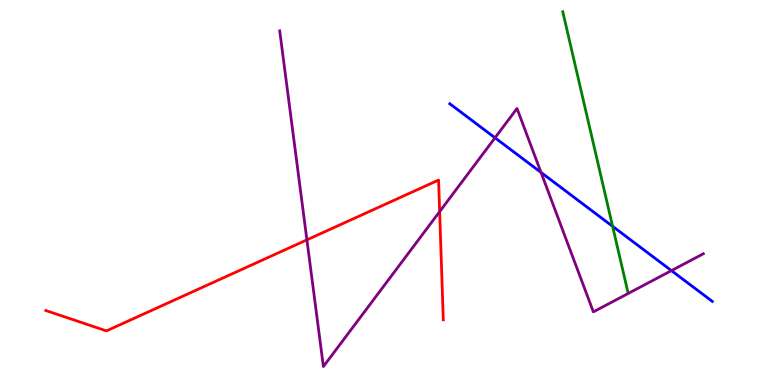[{'lines': ['blue', 'red'], 'intersections': []}, {'lines': ['green', 'red'], 'intersections': []}, {'lines': ['purple', 'red'], 'intersections': [{'x': 3.96, 'y': 3.77}, {'x': 5.67, 'y': 4.5}]}, {'lines': ['blue', 'green'], 'intersections': [{'x': 7.9, 'y': 4.12}]}, {'lines': ['blue', 'purple'], 'intersections': [{'x': 6.39, 'y': 6.42}, {'x': 6.98, 'y': 5.52}, {'x': 8.66, 'y': 2.97}]}, {'lines': ['green', 'purple'], 'intersections': []}]